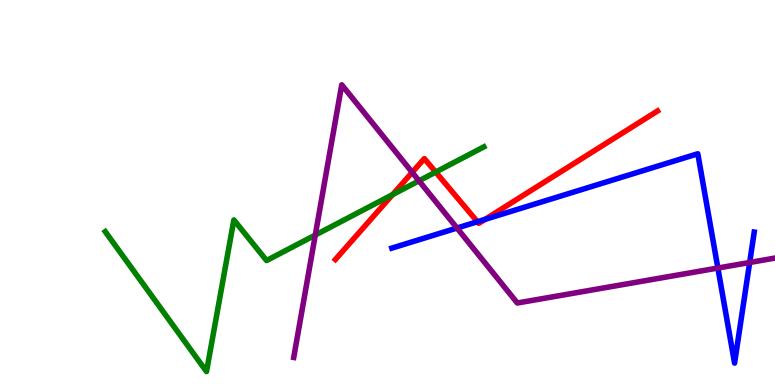[{'lines': ['blue', 'red'], 'intersections': [{'x': 6.16, 'y': 4.24}, {'x': 6.26, 'y': 4.3}]}, {'lines': ['green', 'red'], 'intersections': [{'x': 5.07, 'y': 4.94}, {'x': 5.62, 'y': 5.53}]}, {'lines': ['purple', 'red'], 'intersections': [{'x': 5.32, 'y': 5.52}]}, {'lines': ['blue', 'green'], 'intersections': []}, {'lines': ['blue', 'purple'], 'intersections': [{'x': 5.9, 'y': 4.08}, {'x': 9.26, 'y': 3.04}, {'x': 9.67, 'y': 3.18}]}, {'lines': ['green', 'purple'], 'intersections': [{'x': 4.07, 'y': 3.89}, {'x': 5.41, 'y': 5.3}]}]